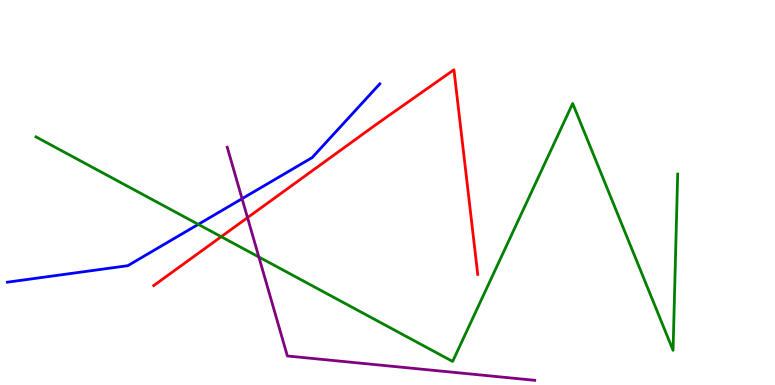[{'lines': ['blue', 'red'], 'intersections': []}, {'lines': ['green', 'red'], 'intersections': [{'x': 2.85, 'y': 3.85}]}, {'lines': ['purple', 'red'], 'intersections': [{'x': 3.19, 'y': 4.35}]}, {'lines': ['blue', 'green'], 'intersections': [{'x': 2.56, 'y': 4.17}]}, {'lines': ['blue', 'purple'], 'intersections': [{'x': 3.12, 'y': 4.84}]}, {'lines': ['green', 'purple'], 'intersections': [{'x': 3.34, 'y': 3.32}]}]